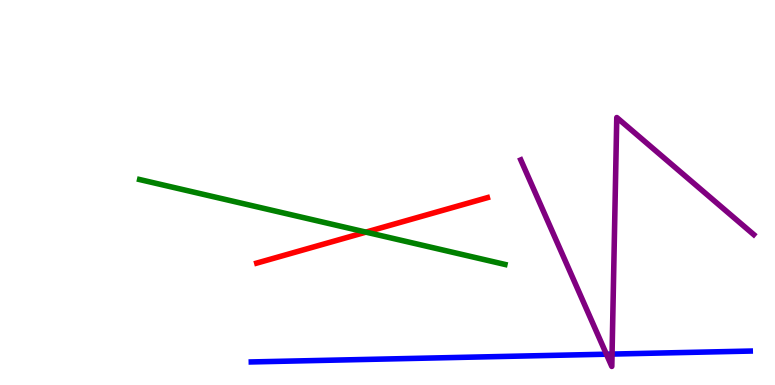[{'lines': ['blue', 'red'], 'intersections': []}, {'lines': ['green', 'red'], 'intersections': [{'x': 4.72, 'y': 3.97}]}, {'lines': ['purple', 'red'], 'intersections': []}, {'lines': ['blue', 'green'], 'intersections': []}, {'lines': ['blue', 'purple'], 'intersections': [{'x': 7.82, 'y': 0.8}, {'x': 7.9, 'y': 0.803}]}, {'lines': ['green', 'purple'], 'intersections': []}]